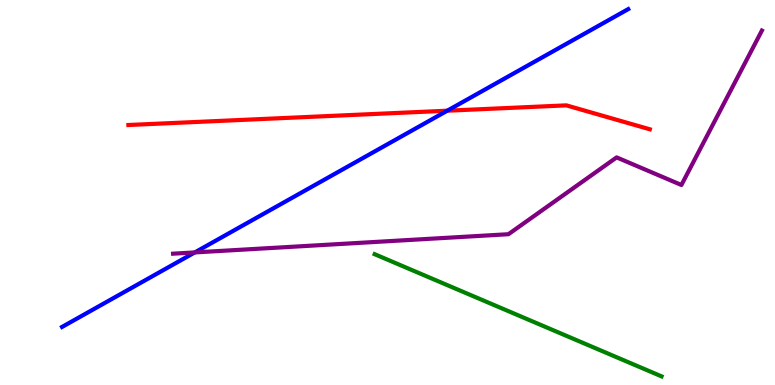[{'lines': ['blue', 'red'], 'intersections': [{'x': 5.77, 'y': 7.12}]}, {'lines': ['green', 'red'], 'intersections': []}, {'lines': ['purple', 'red'], 'intersections': []}, {'lines': ['blue', 'green'], 'intersections': []}, {'lines': ['blue', 'purple'], 'intersections': [{'x': 2.51, 'y': 3.44}]}, {'lines': ['green', 'purple'], 'intersections': []}]